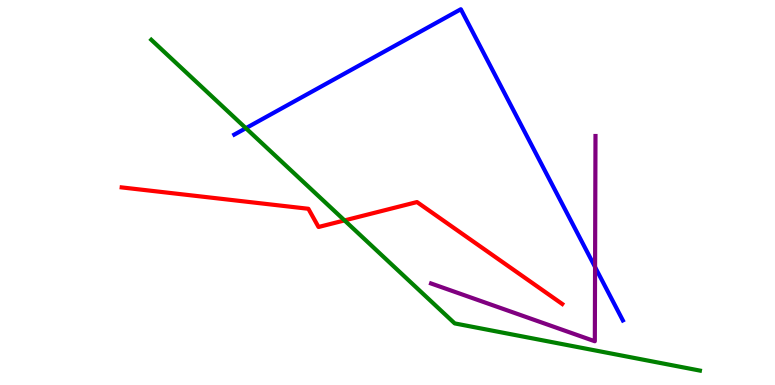[{'lines': ['blue', 'red'], 'intersections': []}, {'lines': ['green', 'red'], 'intersections': [{'x': 4.45, 'y': 4.28}]}, {'lines': ['purple', 'red'], 'intersections': []}, {'lines': ['blue', 'green'], 'intersections': [{'x': 3.17, 'y': 6.67}]}, {'lines': ['blue', 'purple'], 'intersections': [{'x': 7.68, 'y': 3.06}]}, {'lines': ['green', 'purple'], 'intersections': []}]